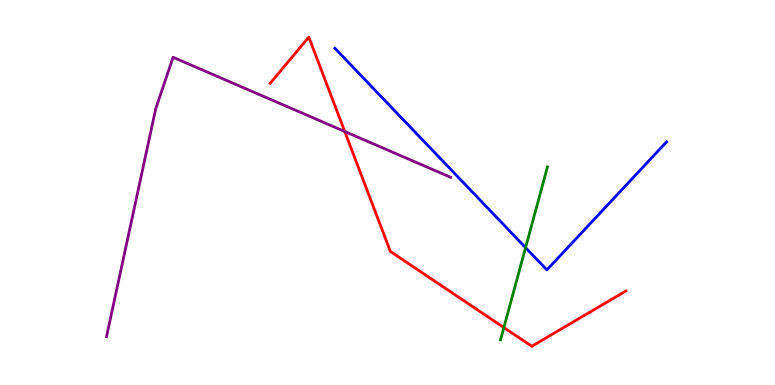[{'lines': ['blue', 'red'], 'intersections': []}, {'lines': ['green', 'red'], 'intersections': [{'x': 6.5, 'y': 1.49}]}, {'lines': ['purple', 'red'], 'intersections': [{'x': 4.45, 'y': 6.58}]}, {'lines': ['blue', 'green'], 'intersections': [{'x': 6.78, 'y': 3.57}]}, {'lines': ['blue', 'purple'], 'intersections': []}, {'lines': ['green', 'purple'], 'intersections': []}]